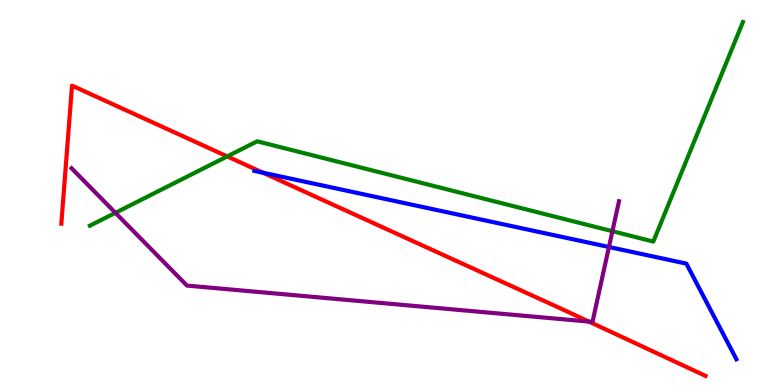[{'lines': ['blue', 'red'], 'intersections': [{'x': 3.39, 'y': 5.51}]}, {'lines': ['green', 'red'], 'intersections': [{'x': 2.93, 'y': 5.94}]}, {'lines': ['purple', 'red'], 'intersections': [{'x': 7.6, 'y': 1.65}]}, {'lines': ['blue', 'green'], 'intersections': []}, {'lines': ['blue', 'purple'], 'intersections': [{'x': 7.86, 'y': 3.58}]}, {'lines': ['green', 'purple'], 'intersections': [{'x': 1.49, 'y': 4.47}, {'x': 7.9, 'y': 3.99}]}]